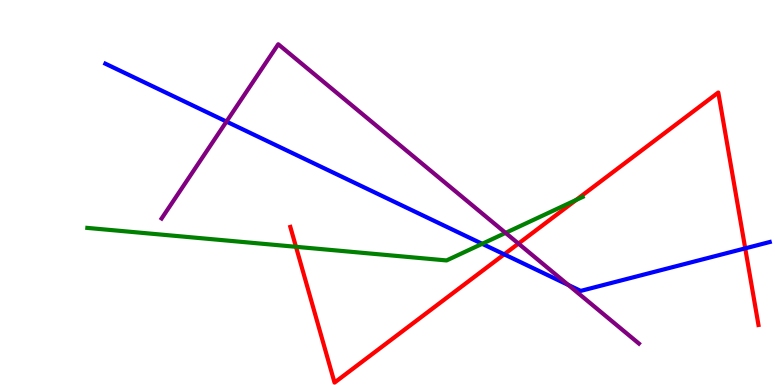[{'lines': ['blue', 'red'], 'intersections': [{'x': 6.51, 'y': 3.39}, {'x': 9.62, 'y': 3.55}]}, {'lines': ['green', 'red'], 'intersections': [{'x': 3.82, 'y': 3.59}, {'x': 7.43, 'y': 4.81}]}, {'lines': ['purple', 'red'], 'intersections': [{'x': 6.69, 'y': 3.67}]}, {'lines': ['blue', 'green'], 'intersections': [{'x': 6.22, 'y': 3.67}]}, {'lines': ['blue', 'purple'], 'intersections': [{'x': 2.92, 'y': 6.84}, {'x': 7.33, 'y': 2.6}]}, {'lines': ['green', 'purple'], 'intersections': [{'x': 6.52, 'y': 3.95}]}]